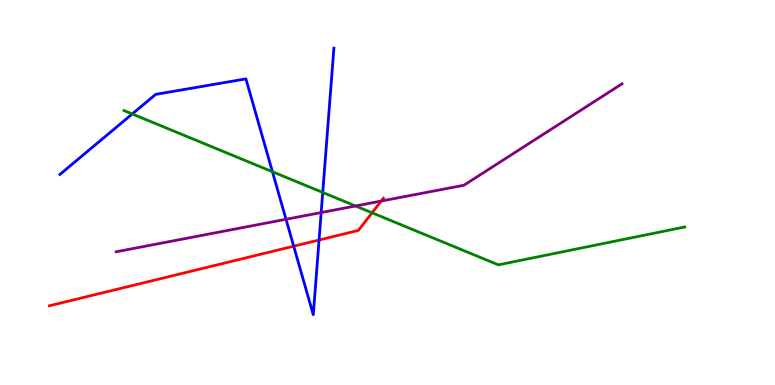[{'lines': ['blue', 'red'], 'intersections': [{'x': 3.79, 'y': 3.61}, {'x': 4.12, 'y': 3.77}]}, {'lines': ['green', 'red'], 'intersections': [{'x': 4.8, 'y': 4.47}]}, {'lines': ['purple', 'red'], 'intersections': [{'x': 4.92, 'y': 4.78}]}, {'lines': ['blue', 'green'], 'intersections': [{'x': 1.71, 'y': 7.04}, {'x': 3.52, 'y': 5.54}, {'x': 4.16, 'y': 5.0}]}, {'lines': ['blue', 'purple'], 'intersections': [{'x': 3.69, 'y': 4.3}, {'x': 4.14, 'y': 4.48}]}, {'lines': ['green', 'purple'], 'intersections': [{'x': 4.59, 'y': 4.65}]}]